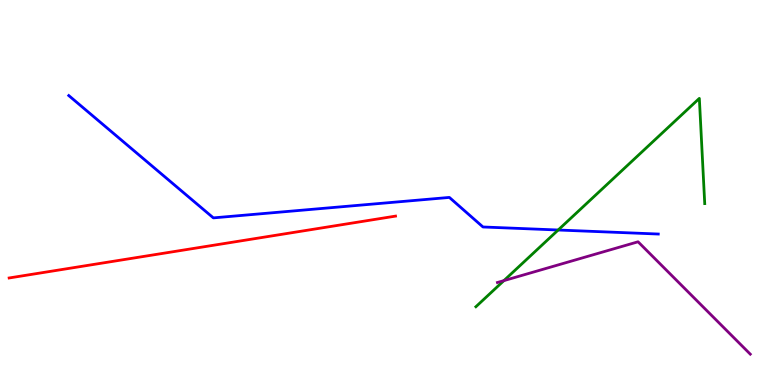[{'lines': ['blue', 'red'], 'intersections': []}, {'lines': ['green', 'red'], 'intersections': []}, {'lines': ['purple', 'red'], 'intersections': []}, {'lines': ['blue', 'green'], 'intersections': [{'x': 7.2, 'y': 4.03}]}, {'lines': ['blue', 'purple'], 'intersections': []}, {'lines': ['green', 'purple'], 'intersections': [{'x': 6.5, 'y': 2.71}]}]